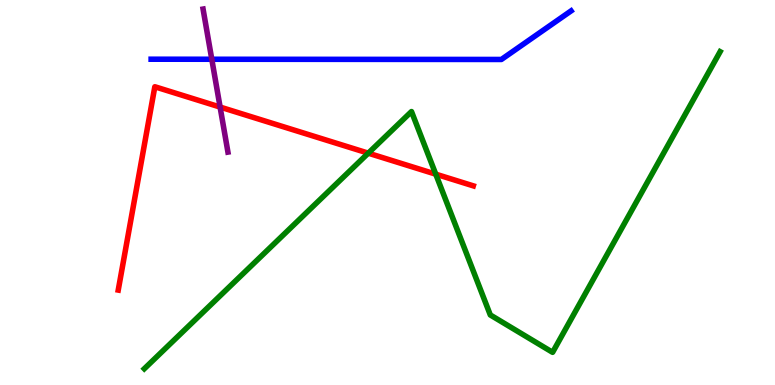[{'lines': ['blue', 'red'], 'intersections': []}, {'lines': ['green', 'red'], 'intersections': [{'x': 4.75, 'y': 6.02}, {'x': 5.62, 'y': 5.48}]}, {'lines': ['purple', 'red'], 'intersections': [{'x': 2.84, 'y': 7.22}]}, {'lines': ['blue', 'green'], 'intersections': []}, {'lines': ['blue', 'purple'], 'intersections': [{'x': 2.73, 'y': 8.46}]}, {'lines': ['green', 'purple'], 'intersections': []}]